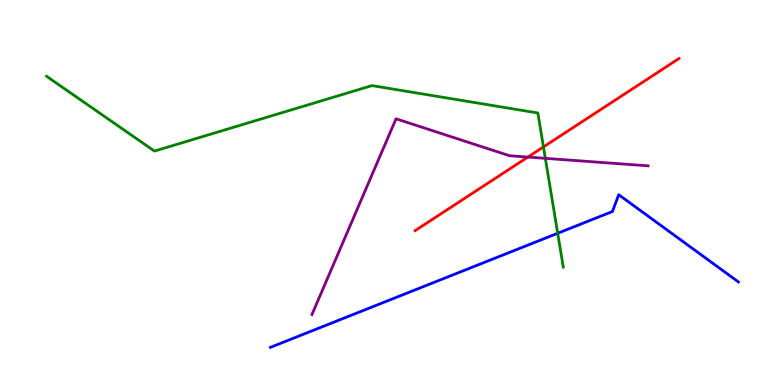[{'lines': ['blue', 'red'], 'intersections': []}, {'lines': ['green', 'red'], 'intersections': [{'x': 7.01, 'y': 6.18}]}, {'lines': ['purple', 'red'], 'intersections': [{'x': 6.81, 'y': 5.92}]}, {'lines': ['blue', 'green'], 'intersections': [{'x': 7.2, 'y': 3.94}]}, {'lines': ['blue', 'purple'], 'intersections': []}, {'lines': ['green', 'purple'], 'intersections': [{'x': 7.04, 'y': 5.89}]}]